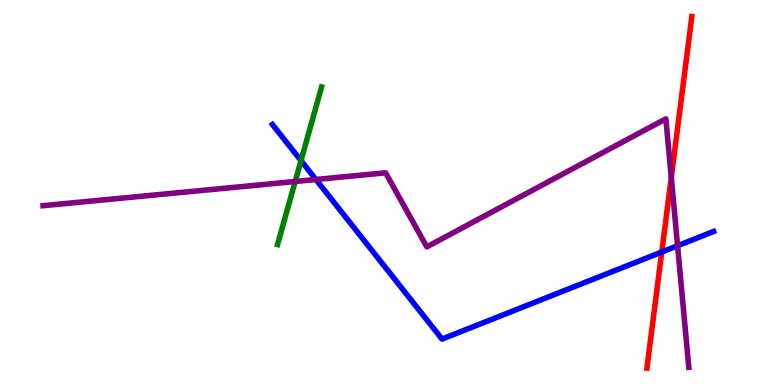[{'lines': ['blue', 'red'], 'intersections': [{'x': 8.54, 'y': 3.45}]}, {'lines': ['green', 'red'], 'intersections': []}, {'lines': ['purple', 'red'], 'intersections': [{'x': 8.66, 'y': 5.39}]}, {'lines': ['blue', 'green'], 'intersections': [{'x': 3.88, 'y': 5.83}]}, {'lines': ['blue', 'purple'], 'intersections': [{'x': 4.08, 'y': 5.34}, {'x': 8.74, 'y': 3.62}]}, {'lines': ['green', 'purple'], 'intersections': [{'x': 3.81, 'y': 5.29}]}]